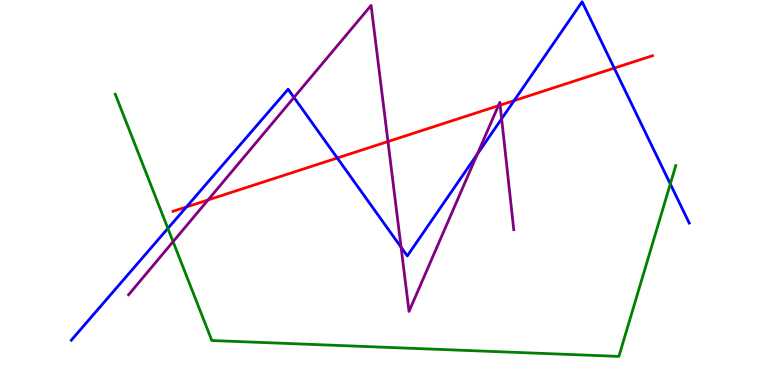[{'lines': ['blue', 'red'], 'intersections': [{'x': 2.41, 'y': 4.62}, {'x': 4.35, 'y': 5.9}, {'x': 6.63, 'y': 7.39}, {'x': 7.93, 'y': 8.23}]}, {'lines': ['green', 'red'], 'intersections': []}, {'lines': ['purple', 'red'], 'intersections': [{'x': 2.68, 'y': 4.81}, {'x': 5.01, 'y': 6.32}, {'x': 6.43, 'y': 7.25}, {'x': 6.45, 'y': 7.27}]}, {'lines': ['blue', 'green'], 'intersections': [{'x': 2.17, 'y': 4.07}, {'x': 8.65, 'y': 5.22}]}, {'lines': ['blue', 'purple'], 'intersections': [{'x': 3.79, 'y': 7.47}, {'x': 5.18, 'y': 3.58}, {'x': 6.16, 'y': 6.0}, {'x': 6.47, 'y': 6.91}]}, {'lines': ['green', 'purple'], 'intersections': [{'x': 2.23, 'y': 3.72}]}]